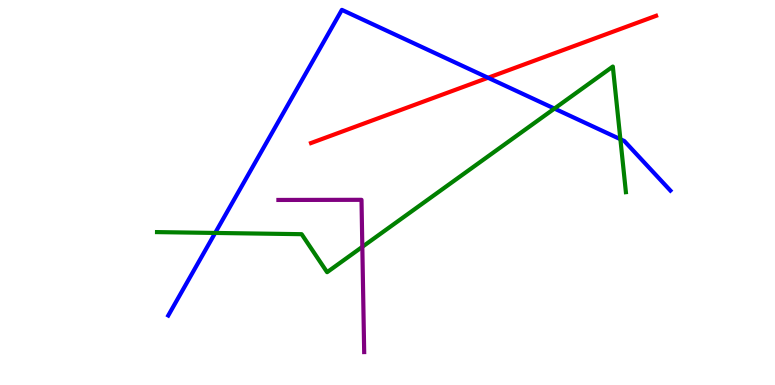[{'lines': ['blue', 'red'], 'intersections': [{'x': 6.3, 'y': 7.98}]}, {'lines': ['green', 'red'], 'intersections': []}, {'lines': ['purple', 'red'], 'intersections': []}, {'lines': ['blue', 'green'], 'intersections': [{'x': 2.78, 'y': 3.95}, {'x': 7.15, 'y': 7.18}, {'x': 8.0, 'y': 6.38}]}, {'lines': ['blue', 'purple'], 'intersections': []}, {'lines': ['green', 'purple'], 'intersections': [{'x': 4.68, 'y': 3.59}]}]